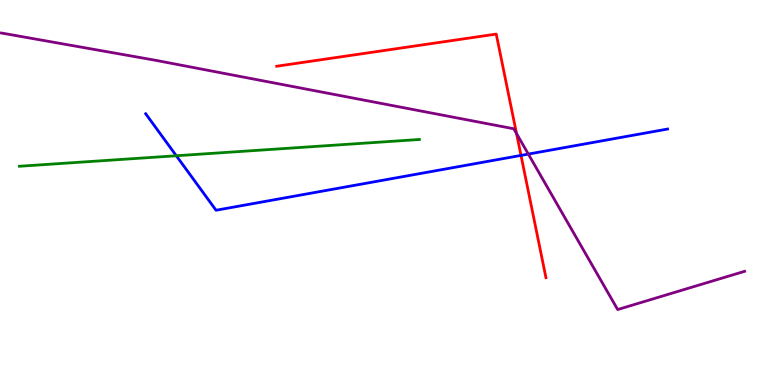[{'lines': ['blue', 'red'], 'intersections': [{'x': 6.72, 'y': 5.96}]}, {'lines': ['green', 'red'], 'intersections': []}, {'lines': ['purple', 'red'], 'intersections': [{'x': 6.67, 'y': 6.53}]}, {'lines': ['blue', 'green'], 'intersections': [{'x': 2.27, 'y': 5.95}]}, {'lines': ['blue', 'purple'], 'intersections': [{'x': 6.82, 'y': 6.0}]}, {'lines': ['green', 'purple'], 'intersections': []}]